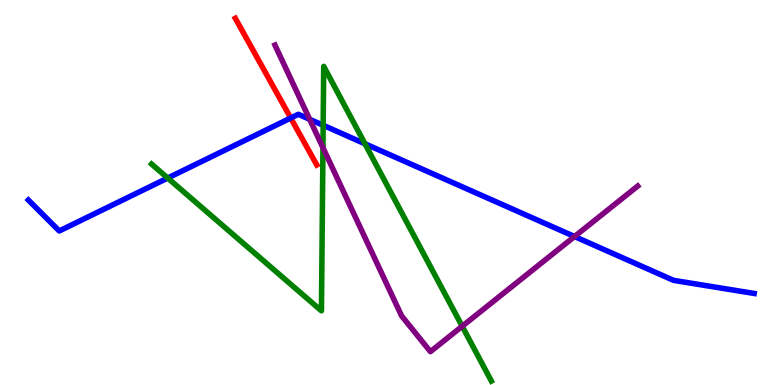[{'lines': ['blue', 'red'], 'intersections': [{'x': 3.75, 'y': 6.93}]}, {'lines': ['green', 'red'], 'intersections': []}, {'lines': ['purple', 'red'], 'intersections': []}, {'lines': ['blue', 'green'], 'intersections': [{'x': 2.16, 'y': 5.38}, {'x': 4.17, 'y': 6.75}, {'x': 4.71, 'y': 6.27}]}, {'lines': ['blue', 'purple'], 'intersections': [{'x': 4.0, 'y': 6.9}, {'x': 7.41, 'y': 3.86}]}, {'lines': ['green', 'purple'], 'intersections': [{'x': 4.17, 'y': 6.16}, {'x': 5.96, 'y': 1.53}]}]